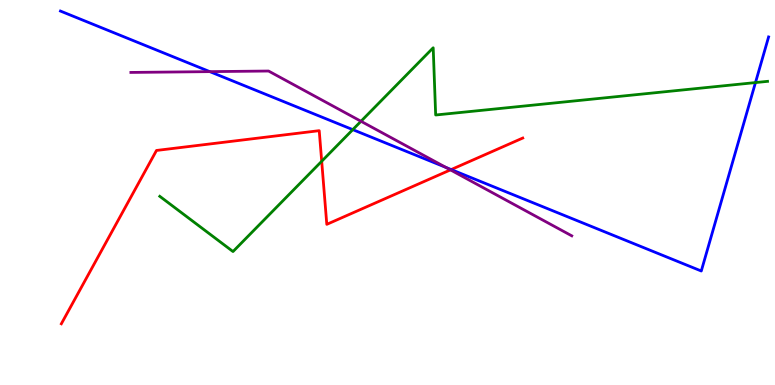[{'lines': ['blue', 'red'], 'intersections': [{'x': 5.82, 'y': 5.6}]}, {'lines': ['green', 'red'], 'intersections': [{'x': 4.15, 'y': 5.81}]}, {'lines': ['purple', 'red'], 'intersections': [{'x': 5.81, 'y': 5.59}]}, {'lines': ['blue', 'green'], 'intersections': [{'x': 4.55, 'y': 6.63}, {'x': 9.75, 'y': 7.86}]}, {'lines': ['blue', 'purple'], 'intersections': [{'x': 2.71, 'y': 8.14}, {'x': 5.75, 'y': 5.65}]}, {'lines': ['green', 'purple'], 'intersections': [{'x': 4.66, 'y': 6.85}]}]